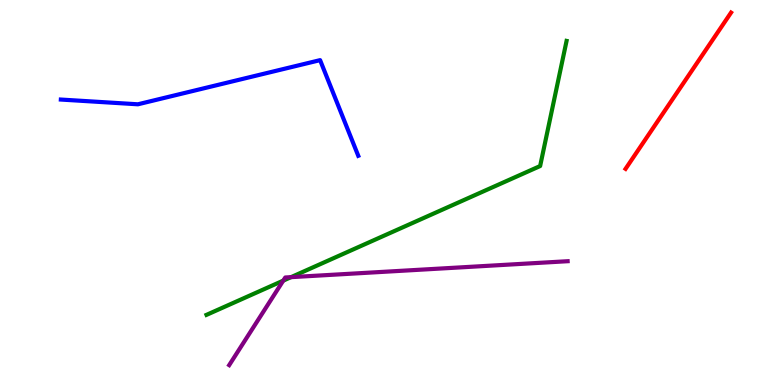[{'lines': ['blue', 'red'], 'intersections': []}, {'lines': ['green', 'red'], 'intersections': []}, {'lines': ['purple', 'red'], 'intersections': []}, {'lines': ['blue', 'green'], 'intersections': []}, {'lines': ['blue', 'purple'], 'intersections': []}, {'lines': ['green', 'purple'], 'intersections': [{'x': 3.66, 'y': 2.71}, {'x': 3.76, 'y': 2.8}]}]